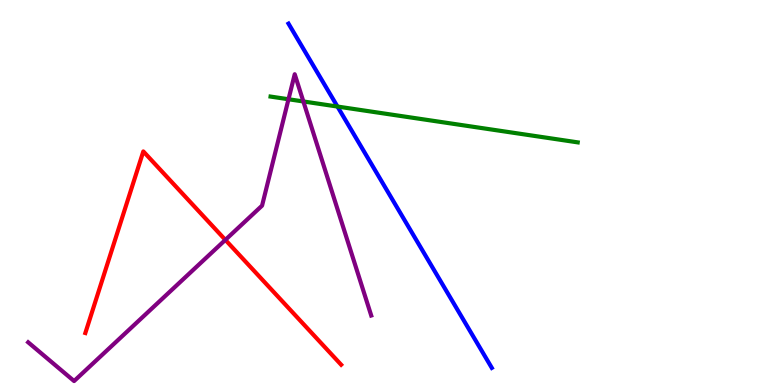[{'lines': ['blue', 'red'], 'intersections': []}, {'lines': ['green', 'red'], 'intersections': []}, {'lines': ['purple', 'red'], 'intersections': [{'x': 2.91, 'y': 3.77}]}, {'lines': ['blue', 'green'], 'intersections': [{'x': 4.35, 'y': 7.23}]}, {'lines': ['blue', 'purple'], 'intersections': []}, {'lines': ['green', 'purple'], 'intersections': [{'x': 3.72, 'y': 7.42}, {'x': 3.91, 'y': 7.36}]}]